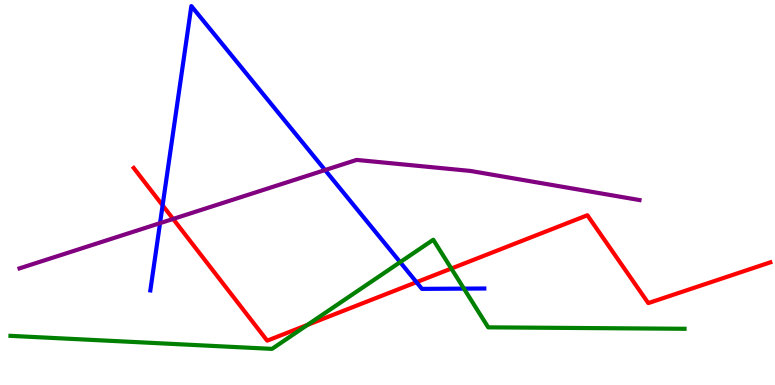[{'lines': ['blue', 'red'], 'intersections': [{'x': 2.1, 'y': 4.67}, {'x': 5.37, 'y': 2.67}]}, {'lines': ['green', 'red'], 'intersections': [{'x': 3.97, 'y': 1.56}, {'x': 5.82, 'y': 3.03}]}, {'lines': ['purple', 'red'], 'intersections': [{'x': 2.23, 'y': 4.31}]}, {'lines': ['blue', 'green'], 'intersections': [{'x': 5.16, 'y': 3.19}, {'x': 5.99, 'y': 2.5}]}, {'lines': ['blue', 'purple'], 'intersections': [{'x': 2.07, 'y': 4.2}, {'x': 4.19, 'y': 5.58}]}, {'lines': ['green', 'purple'], 'intersections': []}]